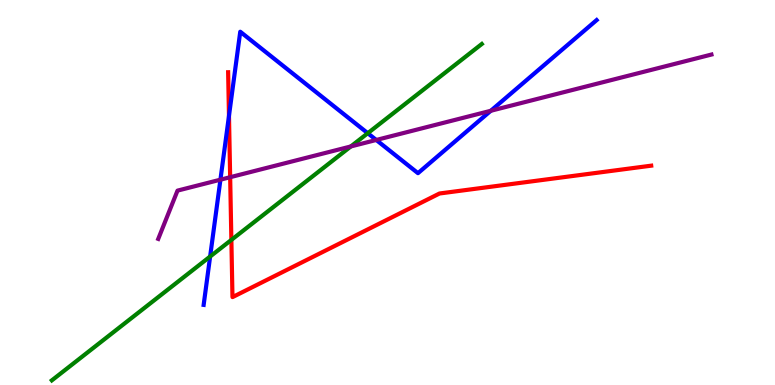[{'lines': ['blue', 'red'], 'intersections': [{'x': 2.95, 'y': 6.99}]}, {'lines': ['green', 'red'], 'intersections': [{'x': 2.99, 'y': 3.77}]}, {'lines': ['purple', 'red'], 'intersections': [{'x': 2.97, 'y': 5.4}]}, {'lines': ['blue', 'green'], 'intersections': [{'x': 2.71, 'y': 3.34}, {'x': 4.75, 'y': 6.54}]}, {'lines': ['blue', 'purple'], 'intersections': [{'x': 2.84, 'y': 5.33}, {'x': 4.85, 'y': 6.36}, {'x': 6.33, 'y': 7.12}]}, {'lines': ['green', 'purple'], 'intersections': [{'x': 4.53, 'y': 6.2}]}]